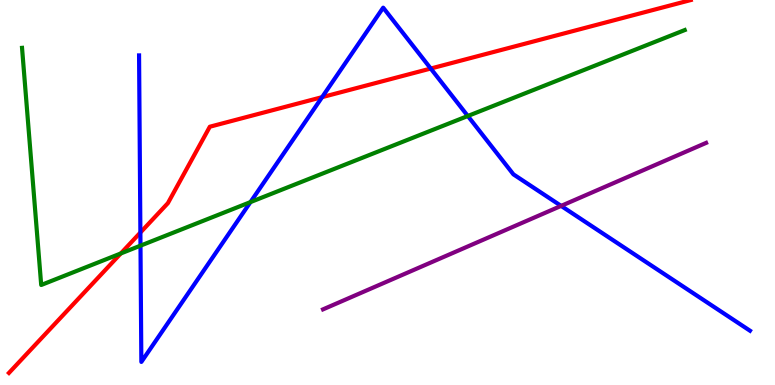[{'lines': ['blue', 'red'], 'intersections': [{'x': 1.81, 'y': 3.96}, {'x': 4.16, 'y': 7.48}, {'x': 5.56, 'y': 8.22}]}, {'lines': ['green', 'red'], 'intersections': [{'x': 1.56, 'y': 3.42}]}, {'lines': ['purple', 'red'], 'intersections': []}, {'lines': ['blue', 'green'], 'intersections': [{'x': 1.81, 'y': 3.62}, {'x': 3.23, 'y': 4.75}, {'x': 6.04, 'y': 6.99}]}, {'lines': ['blue', 'purple'], 'intersections': [{'x': 7.24, 'y': 4.65}]}, {'lines': ['green', 'purple'], 'intersections': []}]